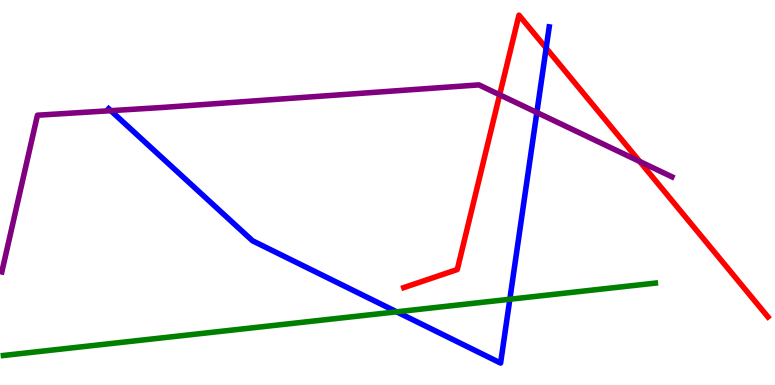[{'lines': ['blue', 'red'], 'intersections': [{'x': 7.05, 'y': 8.75}]}, {'lines': ['green', 'red'], 'intersections': []}, {'lines': ['purple', 'red'], 'intersections': [{'x': 6.45, 'y': 7.54}, {'x': 8.25, 'y': 5.81}]}, {'lines': ['blue', 'green'], 'intersections': [{'x': 5.12, 'y': 1.9}, {'x': 6.58, 'y': 2.23}]}, {'lines': ['blue', 'purple'], 'intersections': [{'x': 1.43, 'y': 7.13}, {'x': 6.93, 'y': 7.08}]}, {'lines': ['green', 'purple'], 'intersections': []}]